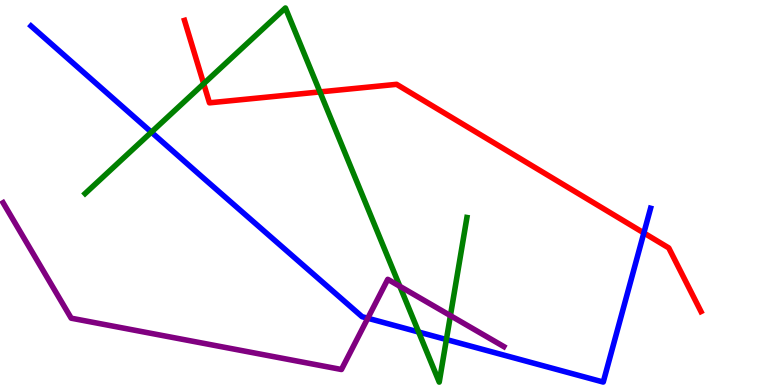[{'lines': ['blue', 'red'], 'intersections': [{'x': 8.31, 'y': 3.95}]}, {'lines': ['green', 'red'], 'intersections': [{'x': 2.63, 'y': 7.83}, {'x': 4.13, 'y': 7.61}]}, {'lines': ['purple', 'red'], 'intersections': []}, {'lines': ['blue', 'green'], 'intersections': [{'x': 1.95, 'y': 6.57}, {'x': 5.4, 'y': 1.38}, {'x': 5.76, 'y': 1.18}]}, {'lines': ['blue', 'purple'], 'intersections': [{'x': 4.75, 'y': 1.73}]}, {'lines': ['green', 'purple'], 'intersections': [{'x': 5.16, 'y': 2.56}, {'x': 5.81, 'y': 1.8}]}]